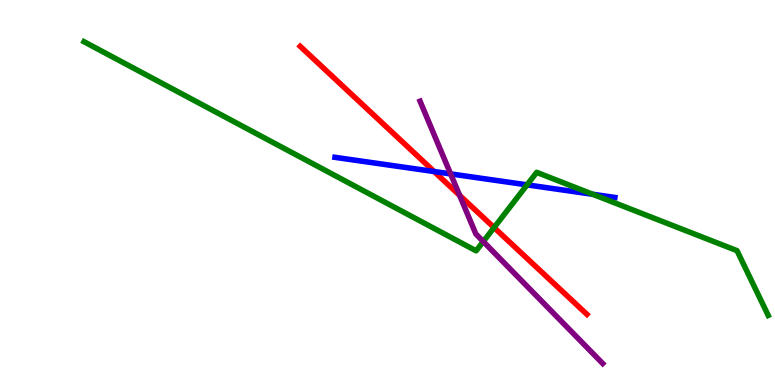[{'lines': ['blue', 'red'], 'intersections': [{'x': 5.6, 'y': 5.54}]}, {'lines': ['green', 'red'], 'intersections': [{'x': 6.38, 'y': 4.09}]}, {'lines': ['purple', 'red'], 'intersections': [{'x': 5.93, 'y': 4.93}]}, {'lines': ['blue', 'green'], 'intersections': [{'x': 6.8, 'y': 5.2}, {'x': 7.65, 'y': 4.95}]}, {'lines': ['blue', 'purple'], 'intersections': [{'x': 5.81, 'y': 5.48}]}, {'lines': ['green', 'purple'], 'intersections': [{'x': 6.24, 'y': 3.73}]}]